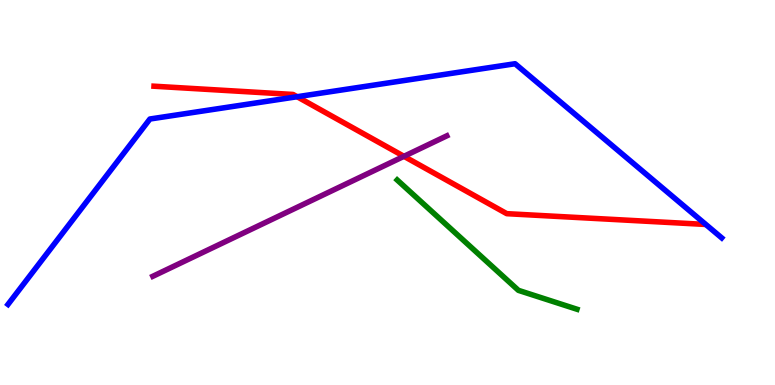[{'lines': ['blue', 'red'], 'intersections': [{'x': 3.83, 'y': 7.49}]}, {'lines': ['green', 'red'], 'intersections': []}, {'lines': ['purple', 'red'], 'intersections': [{'x': 5.21, 'y': 5.94}]}, {'lines': ['blue', 'green'], 'intersections': []}, {'lines': ['blue', 'purple'], 'intersections': []}, {'lines': ['green', 'purple'], 'intersections': []}]